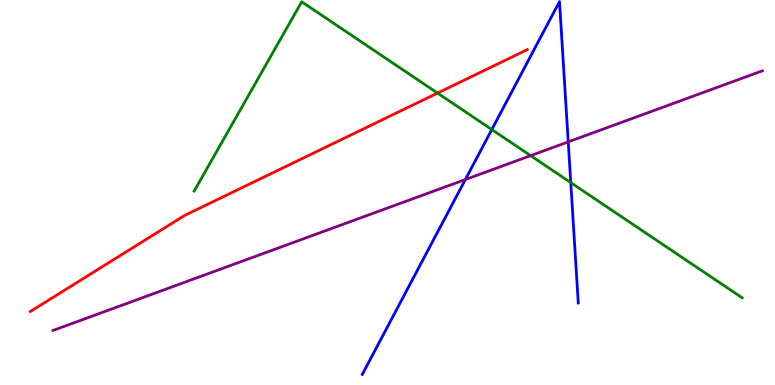[{'lines': ['blue', 'red'], 'intersections': []}, {'lines': ['green', 'red'], 'intersections': [{'x': 5.65, 'y': 7.58}]}, {'lines': ['purple', 'red'], 'intersections': []}, {'lines': ['blue', 'green'], 'intersections': [{'x': 6.35, 'y': 6.64}, {'x': 7.36, 'y': 5.26}]}, {'lines': ['blue', 'purple'], 'intersections': [{'x': 6.0, 'y': 5.34}, {'x': 7.33, 'y': 6.31}]}, {'lines': ['green', 'purple'], 'intersections': [{'x': 6.85, 'y': 5.96}]}]